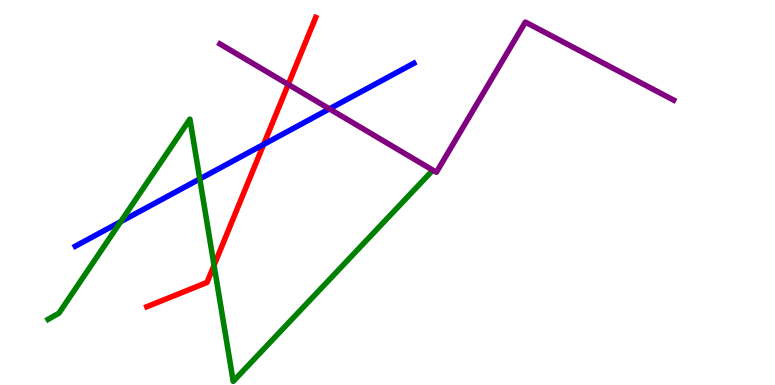[{'lines': ['blue', 'red'], 'intersections': [{'x': 3.4, 'y': 6.25}]}, {'lines': ['green', 'red'], 'intersections': [{'x': 2.76, 'y': 3.11}]}, {'lines': ['purple', 'red'], 'intersections': [{'x': 3.72, 'y': 7.81}]}, {'lines': ['blue', 'green'], 'intersections': [{'x': 1.56, 'y': 4.24}, {'x': 2.58, 'y': 5.35}]}, {'lines': ['blue', 'purple'], 'intersections': [{'x': 4.25, 'y': 7.17}]}, {'lines': ['green', 'purple'], 'intersections': []}]